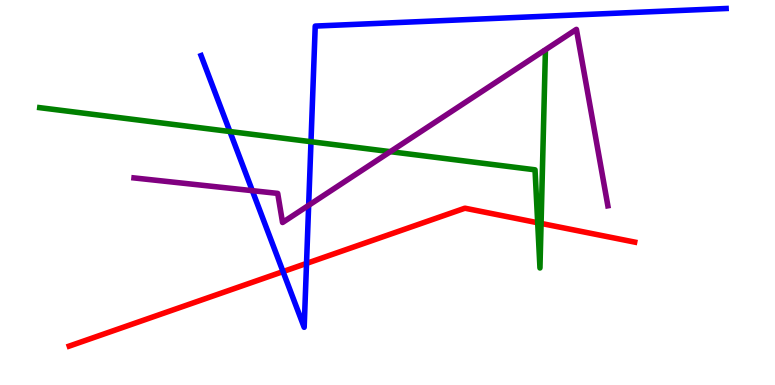[{'lines': ['blue', 'red'], 'intersections': [{'x': 3.65, 'y': 2.95}, {'x': 3.96, 'y': 3.16}]}, {'lines': ['green', 'red'], 'intersections': [{'x': 6.94, 'y': 4.21}, {'x': 6.98, 'y': 4.2}]}, {'lines': ['purple', 'red'], 'intersections': []}, {'lines': ['blue', 'green'], 'intersections': [{'x': 2.97, 'y': 6.58}, {'x': 4.01, 'y': 6.32}]}, {'lines': ['blue', 'purple'], 'intersections': [{'x': 3.26, 'y': 5.05}, {'x': 3.98, 'y': 4.67}]}, {'lines': ['green', 'purple'], 'intersections': [{'x': 5.04, 'y': 6.06}]}]